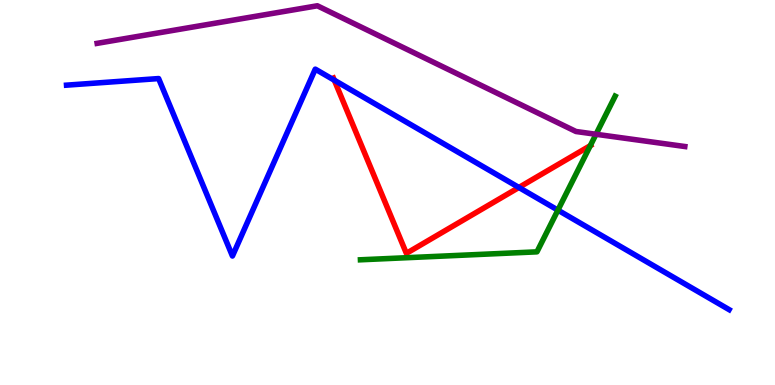[{'lines': ['blue', 'red'], 'intersections': [{'x': 4.31, 'y': 7.92}, {'x': 6.7, 'y': 5.13}]}, {'lines': ['green', 'red'], 'intersections': [{'x': 7.62, 'y': 6.22}]}, {'lines': ['purple', 'red'], 'intersections': []}, {'lines': ['blue', 'green'], 'intersections': [{'x': 7.2, 'y': 4.54}]}, {'lines': ['blue', 'purple'], 'intersections': []}, {'lines': ['green', 'purple'], 'intersections': [{'x': 7.69, 'y': 6.51}]}]